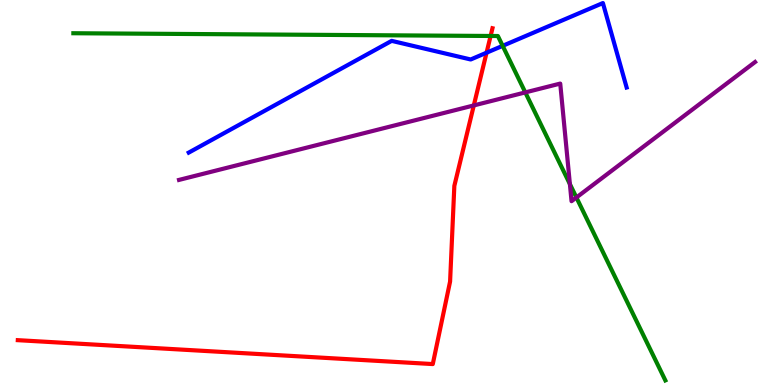[{'lines': ['blue', 'red'], 'intersections': [{'x': 6.28, 'y': 8.63}]}, {'lines': ['green', 'red'], 'intersections': [{'x': 6.33, 'y': 9.07}]}, {'lines': ['purple', 'red'], 'intersections': [{'x': 6.11, 'y': 7.26}]}, {'lines': ['blue', 'green'], 'intersections': [{'x': 6.49, 'y': 8.81}]}, {'lines': ['blue', 'purple'], 'intersections': []}, {'lines': ['green', 'purple'], 'intersections': [{'x': 6.78, 'y': 7.6}, {'x': 7.35, 'y': 5.22}, {'x': 7.44, 'y': 4.87}]}]